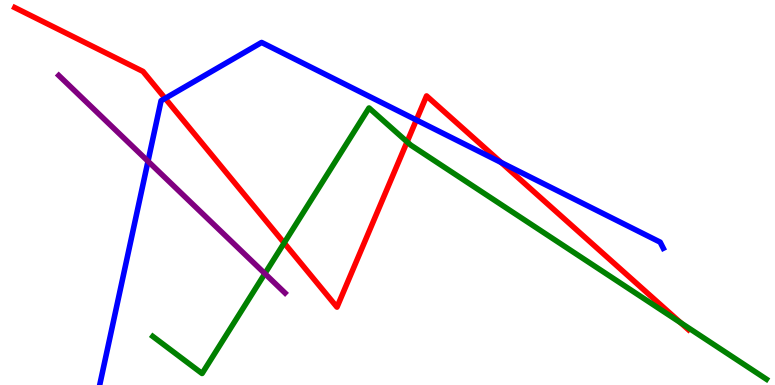[{'lines': ['blue', 'red'], 'intersections': [{'x': 2.13, 'y': 7.44}, {'x': 5.37, 'y': 6.88}, {'x': 6.47, 'y': 5.78}]}, {'lines': ['green', 'red'], 'intersections': [{'x': 3.67, 'y': 3.69}, {'x': 5.25, 'y': 6.32}, {'x': 8.78, 'y': 1.62}]}, {'lines': ['purple', 'red'], 'intersections': []}, {'lines': ['blue', 'green'], 'intersections': []}, {'lines': ['blue', 'purple'], 'intersections': [{'x': 1.91, 'y': 5.81}]}, {'lines': ['green', 'purple'], 'intersections': [{'x': 3.42, 'y': 2.89}]}]